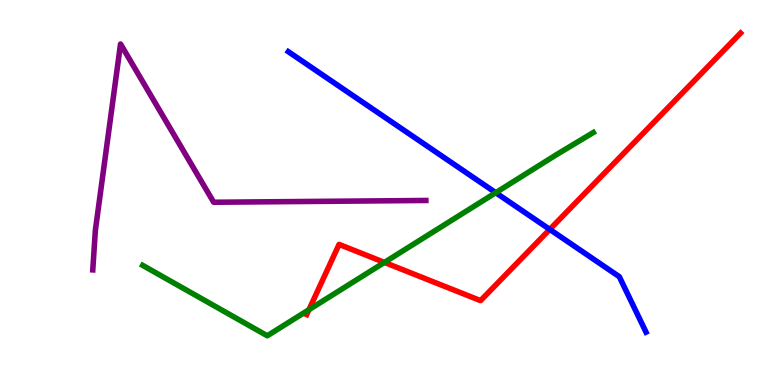[{'lines': ['blue', 'red'], 'intersections': [{'x': 7.09, 'y': 4.04}]}, {'lines': ['green', 'red'], 'intersections': [{'x': 3.99, 'y': 1.96}, {'x': 4.96, 'y': 3.18}]}, {'lines': ['purple', 'red'], 'intersections': []}, {'lines': ['blue', 'green'], 'intersections': [{'x': 6.4, 'y': 5.0}]}, {'lines': ['blue', 'purple'], 'intersections': []}, {'lines': ['green', 'purple'], 'intersections': []}]